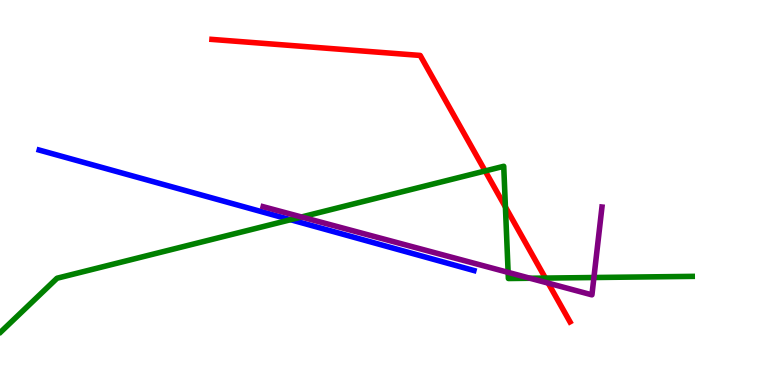[{'lines': ['blue', 'red'], 'intersections': []}, {'lines': ['green', 'red'], 'intersections': [{'x': 6.26, 'y': 5.56}, {'x': 6.52, 'y': 4.62}, {'x': 7.04, 'y': 2.78}]}, {'lines': ['purple', 'red'], 'intersections': [{'x': 7.07, 'y': 2.65}]}, {'lines': ['blue', 'green'], 'intersections': [{'x': 3.75, 'y': 4.29}]}, {'lines': ['blue', 'purple'], 'intersections': []}, {'lines': ['green', 'purple'], 'intersections': [{'x': 3.89, 'y': 4.36}, {'x': 6.56, 'y': 2.93}, {'x': 6.84, 'y': 2.77}, {'x': 7.66, 'y': 2.79}]}]